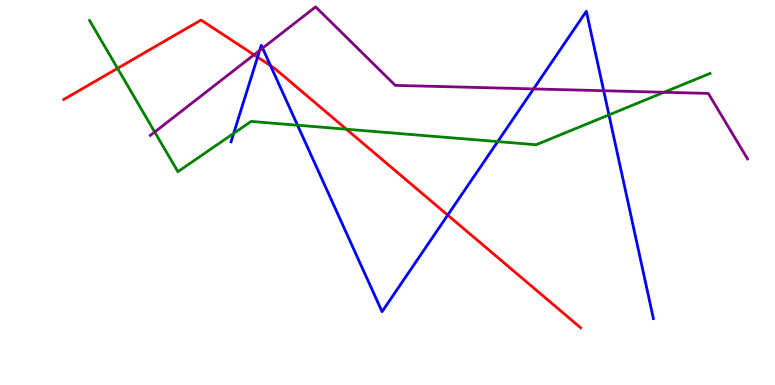[{'lines': ['blue', 'red'], 'intersections': [{'x': 3.32, 'y': 8.52}, {'x': 3.49, 'y': 8.3}, {'x': 5.78, 'y': 4.41}]}, {'lines': ['green', 'red'], 'intersections': [{'x': 1.52, 'y': 8.22}, {'x': 4.47, 'y': 6.64}]}, {'lines': ['purple', 'red'], 'intersections': [{'x': 3.28, 'y': 8.58}]}, {'lines': ['blue', 'green'], 'intersections': [{'x': 3.02, 'y': 6.54}, {'x': 3.84, 'y': 6.75}, {'x': 6.42, 'y': 6.32}, {'x': 7.86, 'y': 7.02}]}, {'lines': ['blue', 'purple'], 'intersections': [{'x': 3.35, 'y': 8.69}, {'x': 3.39, 'y': 8.75}, {'x': 6.88, 'y': 7.69}, {'x': 7.79, 'y': 7.64}]}, {'lines': ['green', 'purple'], 'intersections': [{'x': 2.0, 'y': 6.57}, {'x': 8.57, 'y': 7.6}]}]